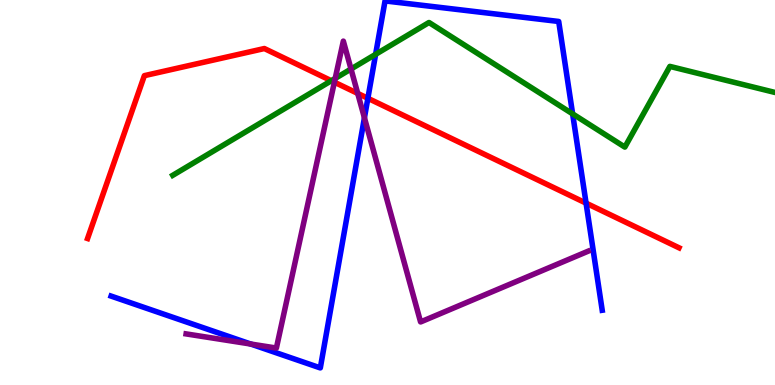[{'lines': ['blue', 'red'], 'intersections': [{'x': 4.75, 'y': 7.45}, {'x': 7.56, 'y': 4.72}]}, {'lines': ['green', 'red'], 'intersections': [{'x': 4.28, 'y': 7.9}]}, {'lines': ['purple', 'red'], 'intersections': [{'x': 4.31, 'y': 7.87}, {'x': 4.62, 'y': 7.57}]}, {'lines': ['blue', 'green'], 'intersections': [{'x': 4.85, 'y': 8.59}, {'x': 7.39, 'y': 7.04}]}, {'lines': ['blue', 'purple'], 'intersections': [{'x': 3.24, 'y': 1.06}, {'x': 4.7, 'y': 6.94}]}, {'lines': ['green', 'purple'], 'intersections': [{'x': 4.33, 'y': 7.96}, {'x': 4.53, 'y': 8.21}]}]